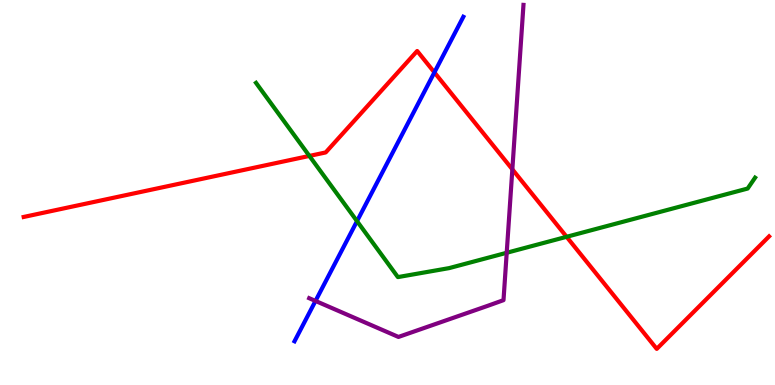[{'lines': ['blue', 'red'], 'intersections': [{'x': 5.61, 'y': 8.12}]}, {'lines': ['green', 'red'], 'intersections': [{'x': 3.99, 'y': 5.95}, {'x': 7.31, 'y': 3.85}]}, {'lines': ['purple', 'red'], 'intersections': [{'x': 6.61, 'y': 5.6}]}, {'lines': ['blue', 'green'], 'intersections': [{'x': 4.61, 'y': 4.26}]}, {'lines': ['blue', 'purple'], 'intersections': [{'x': 4.07, 'y': 2.18}]}, {'lines': ['green', 'purple'], 'intersections': [{'x': 6.54, 'y': 3.43}]}]